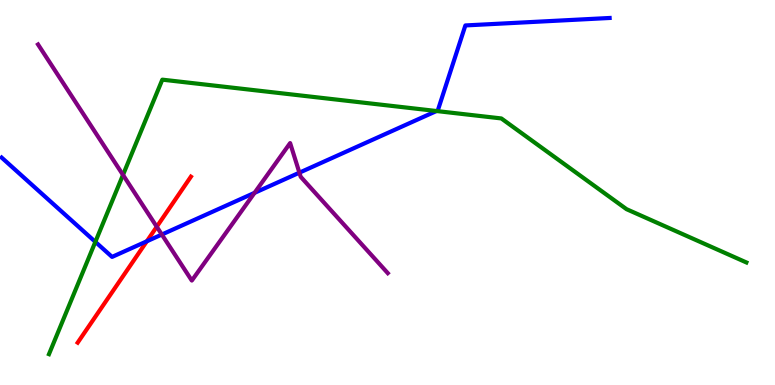[{'lines': ['blue', 'red'], 'intersections': [{'x': 1.89, 'y': 3.73}]}, {'lines': ['green', 'red'], 'intersections': []}, {'lines': ['purple', 'red'], 'intersections': [{'x': 2.02, 'y': 4.11}]}, {'lines': ['blue', 'green'], 'intersections': [{'x': 1.23, 'y': 3.72}, {'x': 5.63, 'y': 7.12}]}, {'lines': ['blue', 'purple'], 'intersections': [{'x': 2.09, 'y': 3.91}, {'x': 3.28, 'y': 4.99}, {'x': 3.86, 'y': 5.51}]}, {'lines': ['green', 'purple'], 'intersections': [{'x': 1.59, 'y': 5.46}]}]